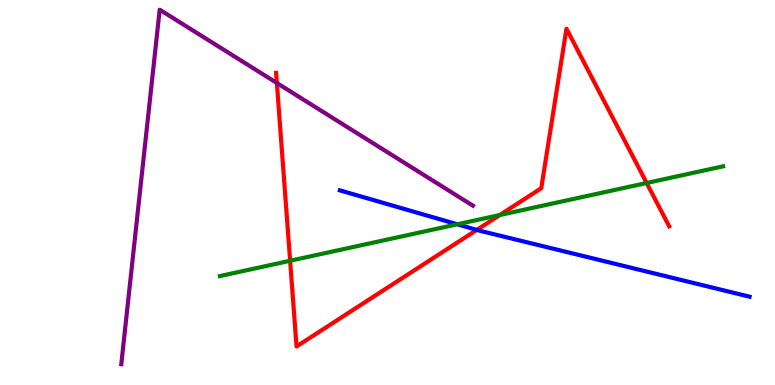[{'lines': ['blue', 'red'], 'intersections': [{'x': 6.15, 'y': 4.03}]}, {'lines': ['green', 'red'], 'intersections': [{'x': 3.74, 'y': 3.23}, {'x': 6.45, 'y': 4.42}, {'x': 8.34, 'y': 5.25}]}, {'lines': ['purple', 'red'], 'intersections': [{'x': 3.57, 'y': 7.84}]}, {'lines': ['blue', 'green'], 'intersections': [{'x': 5.9, 'y': 4.17}]}, {'lines': ['blue', 'purple'], 'intersections': []}, {'lines': ['green', 'purple'], 'intersections': []}]